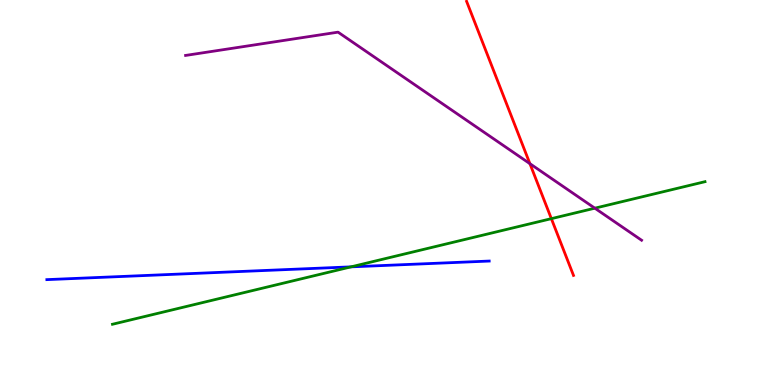[{'lines': ['blue', 'red'], 'intersections': []}, {'lines': ['green', 'red'], 'intersections': [{'x': 7.11, 'y': 4.32}]}, {'lines': ['purple', 'red'], 'intersections': [{'x': 6.84, 'y': 5.75}]}, {'lines': ['blue', 'green'], 'intersections': [{'x': 4.53, 'y': 3.07}]}, {'lines': ['blue', 'purple'], 'intersections': []}, {'lines': ['green', 'purple'], 'intersections': [{'x': 7.68, 'y': 4.59}]}]